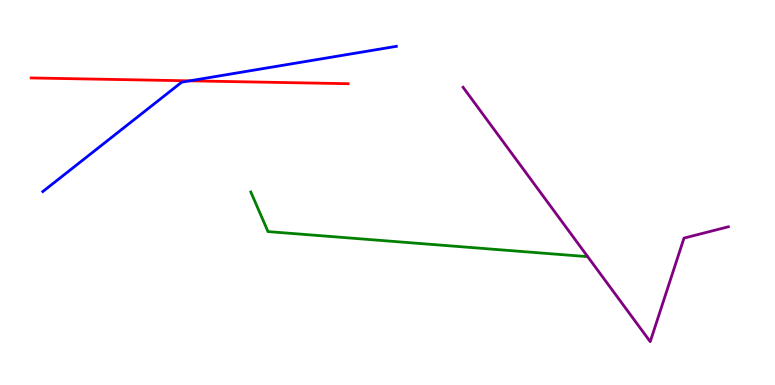[{'lines': ['blue', 'red'], 'intersections': [{'x': 2.45, 'y': 7.9}]}, {'lines': ['green', 'red'], 'intersections': []}, {'lines': ['purple', 'red'], 'intersections': []}, {'lines': ['blue', 'green'], 'intersections': []}, {'lines': ['blue', 'purple'], 'intersections': []}, {'lines': ['green', 'purple'], 'intersections': []}]